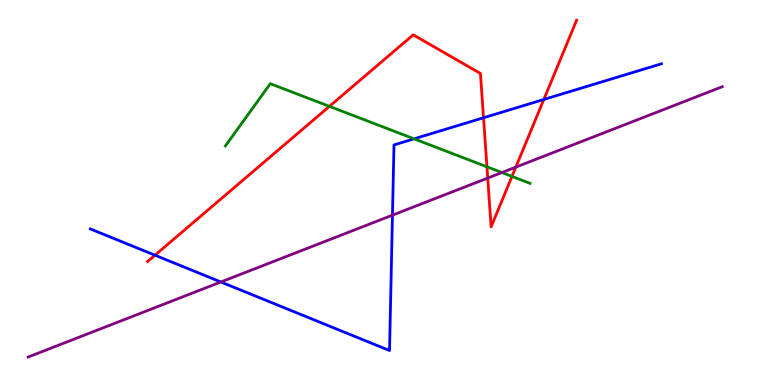[{'lines': ['blue', 'red'], 'intersections': [{'x': 2.0, 'y': 3.37}, {'x': 6.24, 'y': 6.94}, {'x': 7.02, 'y': 7.42}]}, {'lines': ['green', 'red'], 'intersections': [{'x': 4.25, 'y': 7.24}, {'x': 6.28, 'y': 5.67}, {'x': 6.61, 'y': 5.42}]}, {'lines': ['purple', 'red'], 'intersections': [{'x': 6.29, 'y': 5.37}, {'x': 6.66, 'y': 5.66}]}, {'lines': ['blue', 'green'], 'intersections': [{'x': 5.34, 'y': 6.39}]}, {'lines': ['blue', 'purple'], 'intersections': [{'x': 2.85, 'y': 2.68}, {'x': 5.06, 'y': 4.41}]}, {'lines': ['green', 'purple'], 'intersections': [{'x': 6.48, 'y': 5.52}]}]